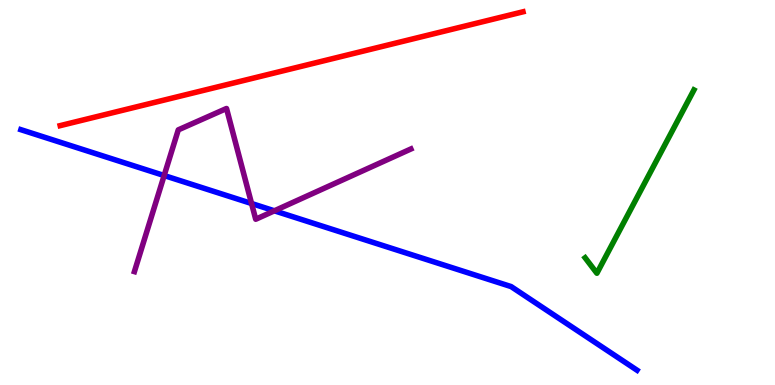[{'lines': ['blue', 'red'], 'intersections': []}, {'lines': ['green', 'red'], 'intersections': []}, {'lines': ['purple', 'red'], 'intersections': []}, {'lines': ['blue', 'green'], 'intersections': []}, {'lines': ['blue', 'purple'], 'intersections': [{'x': 2.12, 'y': 5.44}, {'x': 3.25, 'y': 4.71}, {'x': 3.54, 'y': 4.52}]}, {'lines': ['green', 'purple'], 'intersections': []}]